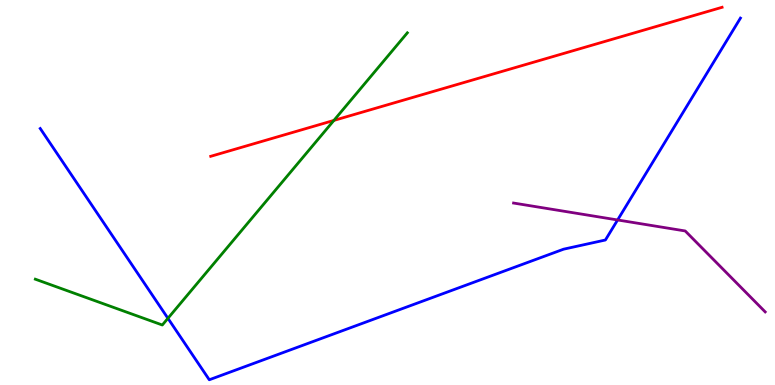[{'lines': ['blue', 'red'], 'intersections': []}, {'lines': ['green', 'red'], 'intersections': [{'x': 4.31, 'y': 6.87}]}, {'lines': ['purple', 'red'], 'intersections': []}, {'lines': ['blue', 'green'], 'intersections': [{'x': 2.17, 'y': 1.73}]}, {'lines': ['blue', 'purple'], 'intersections': [{'x': 7.97, 'y': 4.29}]}, {'lines': ['green', 'purple'], 'intersections': []}]